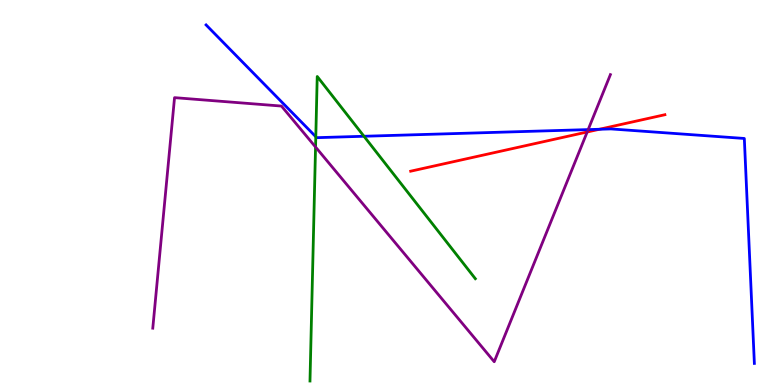[{'lines': ['blue', 'red'], 'intersections': [{'x': 7.73, 'y': 6.64}]}, {'lines': ['green', 'red'], 'intersections': []}, {'lines': ['purple', 'red'], 'intersections': [{'x': 7.58, 'y': 6.57}]}, {'lines': ['blue', 'green'], 'intersections': [{'x': 4.07, 'y': 6.45}, {'x': 4.7, 'y': 6.46}]}, {'lines': ['blue', 'purple'], 'intersections': [{'x': 7.59, 'y': 6.63}]}, {'lines': ['green', 'purple'], 'intersections': [{'x': 4.07, 'y': 6.18}]}]